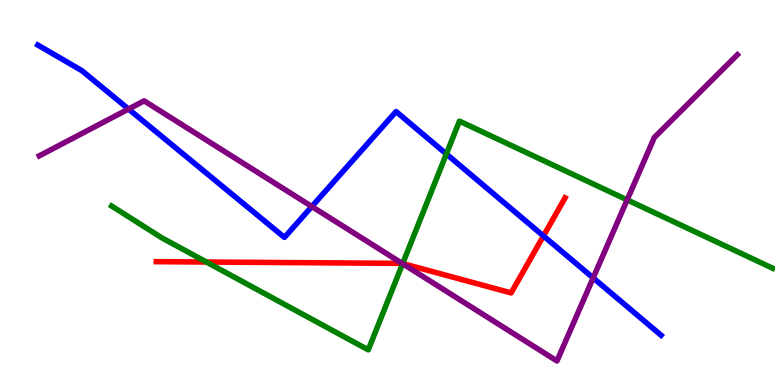[{'lines': ['blue', 'red'], 'intersections': [{'x': 7.01, 'y': 3.87}]}, {'lines': ['green', 'red'], 'intersections': [{'x': 2.66, 'y': 3.19}, {'x': 5.2, 'y': 3.15}]}, {'lines': ['purple', 'red'], 'intersections': [{'x': 5.19, 'y': 3.16}]}, {'lines': ['blue', 'green'], 'intersections': [{'x': 5.76, 'y': 6.0}]}, {'lines': ['blue', 'purple'], 'intersections': [{'x': 1.66, 'y': 7.17}, {'x': 4.02, 'y': 4.64}, {'x': 7.65, 'y': 2.78}]}, {'lines': ['green', 'purple'], 'intersections': [{'x': 5.2, 'y': 3.15}, {'x': 8.09, 'y': 4.81}]}]